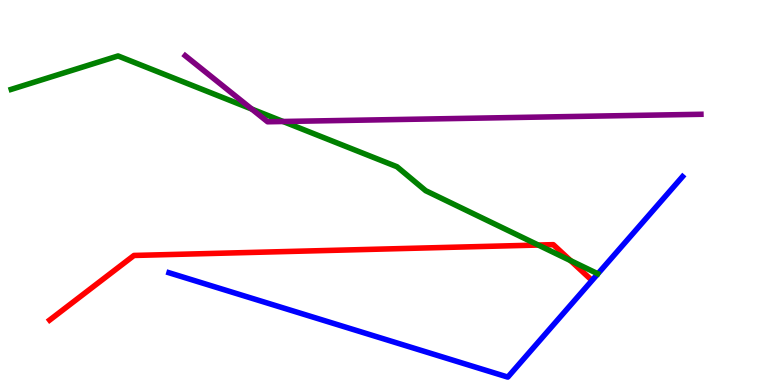[{'lines': ['blue', 'red'], 'intersections': []}, {'lines': ['green', 'red'], 'intersections': [{'x': 6.95, 'y': 3.64}, {'x': 7.36, 'y': 3.23}]}, {'lines': ['purple', 'red'], 'intersections': []}, {'lines': ['blue', 'green'], 'intersections': []}, {'lines': ['blue', 'purple'], 'intersections': []}, {'lines': ['green', 'purple'], 'intersections': [{'x': 3.25, 'y': 7.17}, {'x': 3.65, 'y': 6.84}]}]